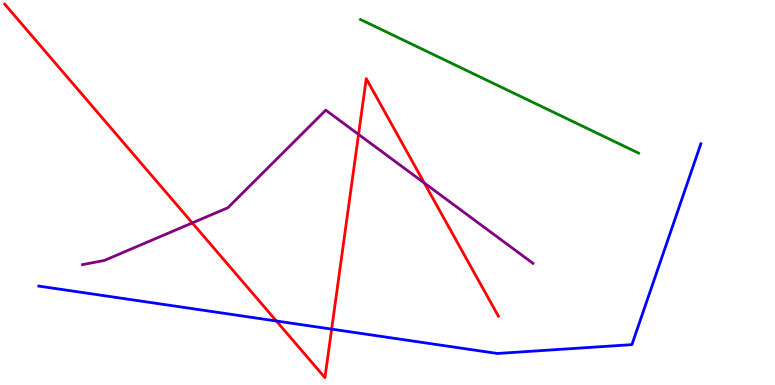[{'lines': ['blue', 'red'], 'intersections': [{'x': 3.57, 'y': 1.66}, {'x': 4.28, 'y': 1.45}]}, {'lines': ['green', 'red'], 'intersections': []}, {'lines': ['purple', 'red'], 'intersections': [{'x': 2.48, 'y': 4.21}, {'x': 4.63, 'y': 6.51}, {'x': 5.47, 'y': 5.25}]}, {'lines': ['blue', 'green'], 'intersections': []}, {'lines': ['blue', 'purple'], 'intersections': []}, {'lines': ['green', 'purple'], 'intersections': []}]